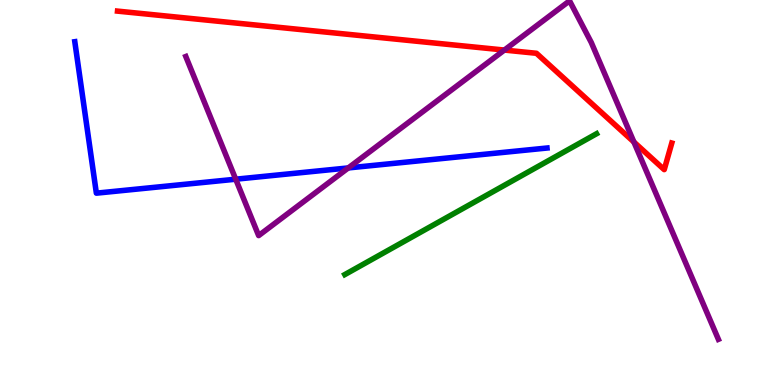[{'lines': ['blue', 'red'], 'intersections': []}, {'lines': ['green', 'red'], 'intersections': []}, {'lines': ['purple', 'red'], 'intersections': [{'x': 6.51, 'y': 8.7}, {'x': 8.18, 'y': 6.31}]}, {'lines': ['blue', 'green'], 'intersections': []}, {'lines': ['blue', 'purple'], 'intersections': [{'x': 3.04, 'y': 5.35}, {'x': 4.49, 'y': 5.64}]}, {'lines': ['green', 'purple'], 'intersections': []}]